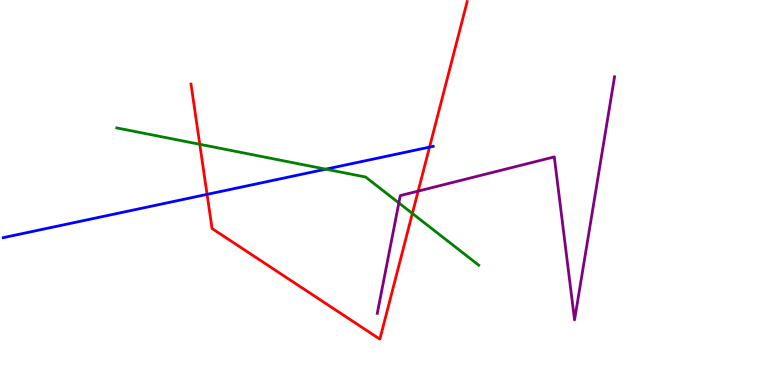[{'lines': ['blue', 'red'], 'intersections': [{'x': 2.67, 'y': 4.95}, {'x': 5.54, 'y': 6.18}]}, {'lines': ['green', 'red'], 'intersections': [{'x': 2.58, 'y': 6.25}, {'x': 5.32, 'y': 4.46}]}, {'lines': ['purple', 'red'], 'intersections': [{'x': 5.4, 'y': 5.04}]}, {'lines': ['blue', 'green'], 'intersections': [{'x': 4.2, 'y': 5.61}]}, {'lines': ['blue', 'purple'], 'intersections': []}, {'lines': ['green', 'purple'], 'intersections': [{'x': 5.15, 'y': 4.73}]}]